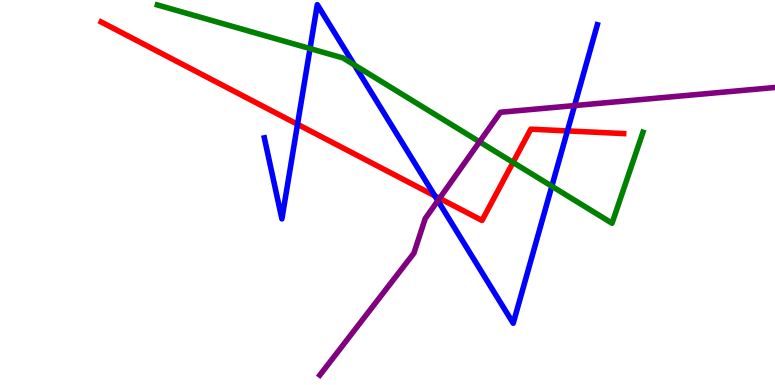[{'lines': ['blue', 'red'], 'intersections': [{'x': 3.84, 'y': 6.77}, {'x': 5.61, 'y': 4.91}, {'x': 7.32, 'y': 6.6}]}, {'lines': ['green', 'red'], 'intersections': [{'x': 6.62, 'y': 5.78}]}, {'lines': ['purple', 'red'], 'intersections': [{'x': 5.67, 'y': 4.85}]}, {'lines': ['blue', 'green'], 'intersections': [{'x': 4.0, 'y': 8.74}, {'x': 4.57, 'y': 8.31}, {'x': 7.12, 'y': 5.16}]}, {'lines': ['blue', 'purple'], 'intersections': [{'x': 5.65, 'y': 4.79}, {'x': 7.41, 'y': 7.26}]}, {'lines': ['green', 'purple'], 'intersections': [{'x': 6.19, 'y': 6.32}]}]